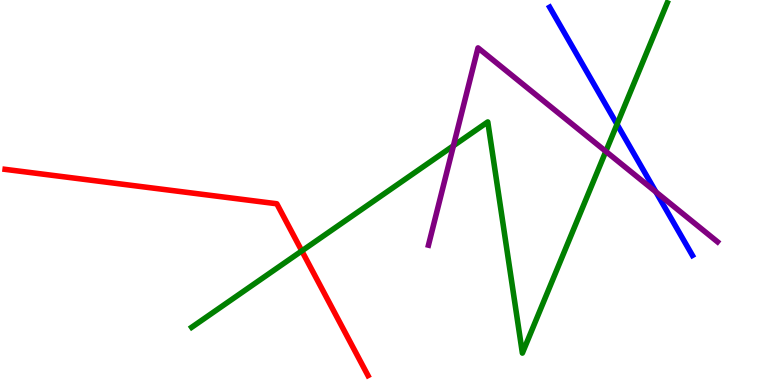[{'lines': ['blue', 'red'], 'intersections': []}, {'lines': ['green', 'red'], 'intersections': [{'x': 3.89, 'y': 3.48}]}, {'lines': ['purple', 'red'], 'intersections': []}, {'lines': ['blue', 'green'], 'intersections': [{'x': 7.96, 'y': 6.77}]}, {'lines': ['blue', 'purple'], 'intersections': [{'x': 8.46, 'y': 5.01}]}, {'lines': ['green', 'purple'], 'intersections': [{'x': 5.85, 'y': 6.21}, {'x': 7.82, 'y': 6.07}]}]